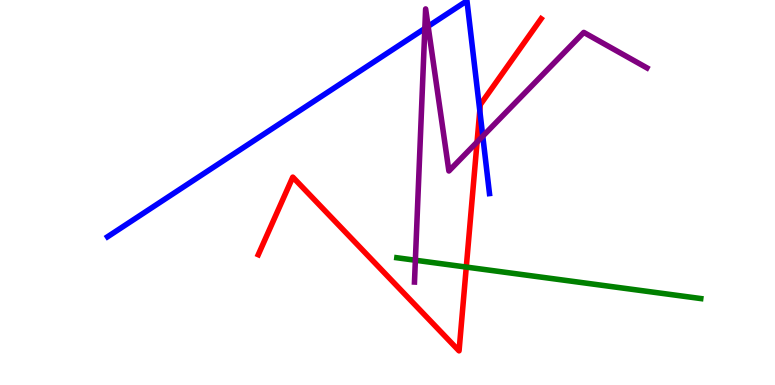[{'lines': ['blue', 'red'], 'intersections': [{'x': 6.19, 'y': 7.13}]}, {'lines': ['green', 'red'], 'intersections': [{'x': 6.02, 'y': 3.06}]}, {'lines': ['purple', 'red'], 'intersections': [{'x': 6.16, 'y': 6.31}]}, {'lines': ['blue', 'green'], 'intersections': []}, {'lines': ['blue', 'purple'], 'intersections': [{'x': 5.48, 'y': 9.26}, {'x': 5.52, 'y': 9.32}, {'x': 6.23, 'y': 6.46}]}, {'lines': ['green', 'purple'], 'intersections': [{'x': 5.36, 'y': 3.24}]}]